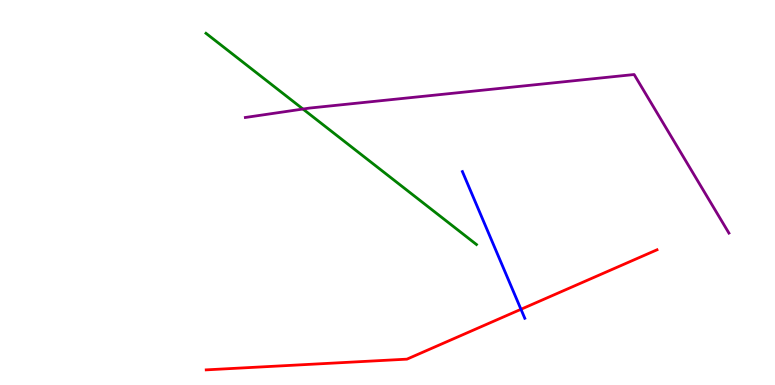[{'lines': ['blue', 'red'], 'intersections': [{'x': 6.72, 'y': 1.97}]}, {'lines': ['green', 'red'], 'intersections': []}, {'lines': ['purple', 'red'], 'intersections': []}, {'lines': ['blue', 'green'], 'intersections': []}, {'lines': ['blue', 'purple'], 'intersections': []}, {'lines': ['green', 'purple'], 'intersections': [{'x': 3.91, 'y': 7.17}]}]